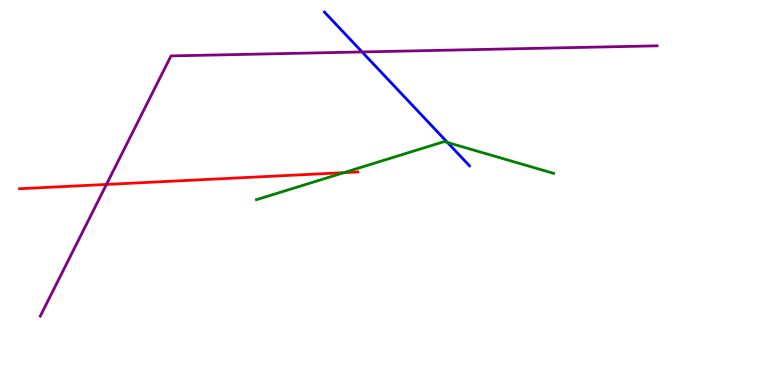[{'lines': ['blue', 'red'], 'intersections': []}, {'lines': ['green', 'red'], 'intersections': [{'x': 4.44, 'y': 5.52}]}, {'lines': ['purple', 'red'], 'intersections': [{'x': 1.37, 'y': 5.21}]}, {'lines': ['blue', 'green'], 'intersections': [{'x': 5.77, 'y': 6.3}]}, {'lines': ['blue', 'purple'], 'intersections': [{'x': 4.67, 'y': 8.65}]}, {'lines': ['green', 'purple'], 'intersections': []}]